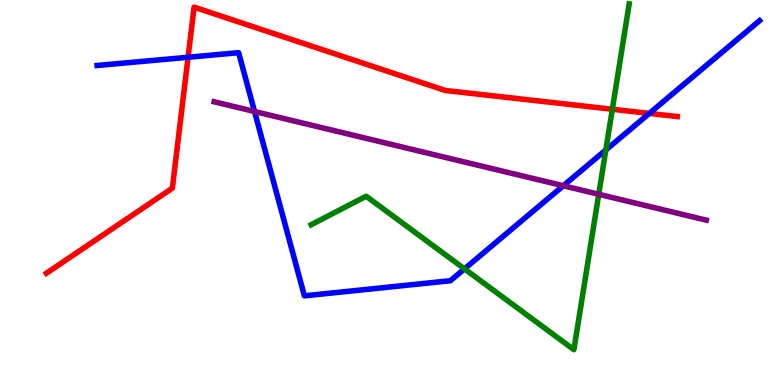[{'lines': ['blue', 'red'], 'intersections': [{'x': 2.43, 'y': 8.51}, {'x': 8.38, 'y': 7.05}]}, {'lines': ['green', 'red'], 'intersections': [{'x': 7.9, 'y': 7.16}]}, {'lines': ['purple', 'red'], 'intersections': []}, {'lines': ['blue', 'green'], 'intersections': [{'x': 5.99, 'y': 3.02}, {'x': 7.82, 'y': 6.1}]}, {'lines': ['blue', 'purple'], 'intersections': [{'x': 3.28, 'y': 7.1}, {'x': 7.27, 'y': 5.18}]}, {'lines': ['green', 'purple'], 'intersections': [{'x': 7.73, 'y': 4.95}]}]